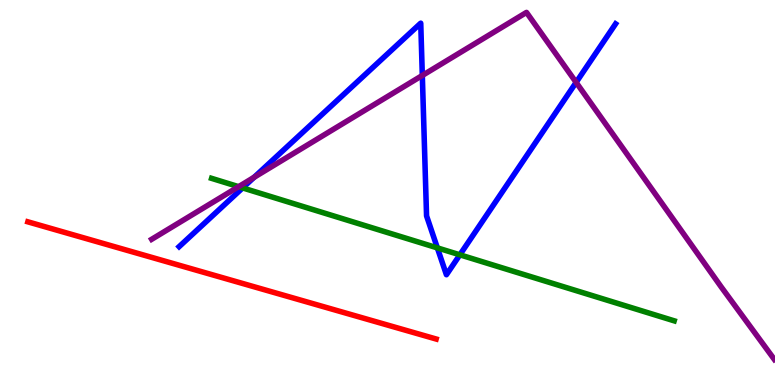[{'lines': ['blue', 'red'], 'intersections': []}, {'lines': ['green', 'red'], 'intersections': []}, {'lines': ['purple', 'red'], 'intersections': []}, {'lines': ['blue', 'green'], 'intersections': [{'x': 3.13, 'y': 5.12}, {'x': 5.64, 'y': 3.56}, {'x': 5.93, 'y': 3.38}]}, {'lines': ['blue', 'purple'], 'intersections': [{'x': 3.28, 'y': 5.4}, {'x': 5.45, 'y': 8.04}, {'x': 7.43, 'y': 7.86}]}, {'lines': ['green', 'purple'], 'intersections': [{'x': 3.08, 'y': 5.15}]}]